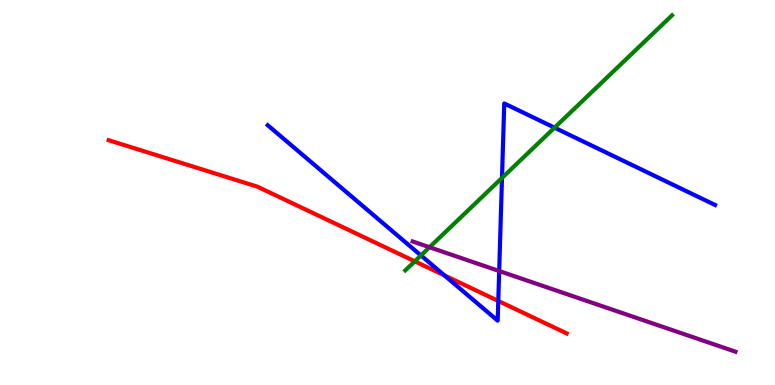[{'lines': ['blue', 'red'], 'intersections': [{'x': 5.73, 'y': 2.85}, {'x': 6.43, 'y': 2.18}]}, {'lines': ['green', 'red'], 'intersections': [{'x': 5.35, 'y': 3.21}]}, {'lines': ['purple', 'red'], 'intersections': []}, {'lines': ['blue', 'green'], 'intersections': [{'x': 5.43, 'y': 3.37}, {'x': 6.48, 'y': 5.38}, {'x': 7.16, 'y': 6.68}]}, {'lines': ['blue', 'purple'], 'intersections': [{'x': 6.44, 'y': 2.96}]}, {'lines': ['green', 'purple'], 'intersections': [{'x': 5.54, 'y': 3.58}]}]